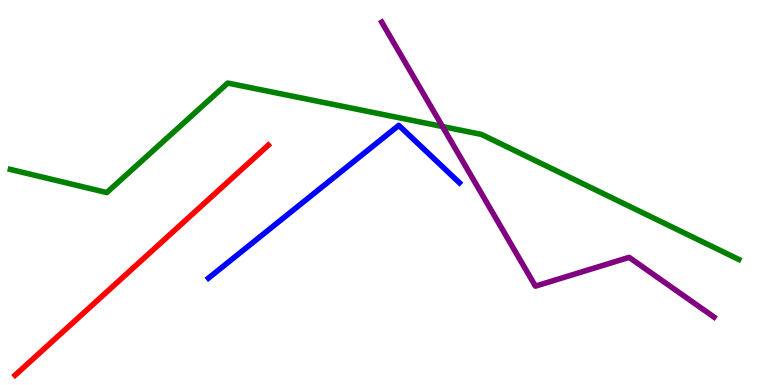[{'lines': ['blue', 'red'], 'intersections': []}, {'lines': ['green', 'red'], 'intersections': []}, {'lines': ['purple', 'red'], 'intersections': []}, {'lines': ['blue', 'green'], 'intersections': []}, {'lines': ['blue', 'purple'], 'intersections': []}, {'lines': ['green', 'purple'], 'intersections': [{'x': 5.71, 'y': 6.71}]}]